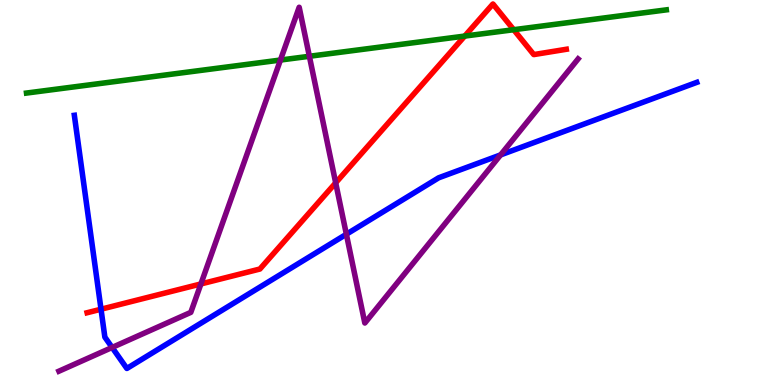[{'lines': ['blue', 'red'], 'intersections': [{'x': 1.3, 'y': 1.97}]}, {'lines': ['green', 'red'], 'intersections': [{'x': 6.0, 'y': 9.06}, {'x': 6.63, 'y': 9.23}]}, {'lines': ['purple', 'red'], 'intersections': [{'x': 2.59, 'y': 2.62}, {'x': 4.33, 'y': 5.25}]}, {'lines': ['blue', 'green'], 'intersections': []}, {'lines': ['blue', 'purple'], 'intersections': [{'x': 1.45, 'y': 0.975}, {'x': 4.47, 'y': 3.92}, {'x': 6.46, 'y': 5.98}]}, {'lines': ['green', 'purple'], 'intersections': [{'x': 3.62, 'y': 8.44}, {'x': 3.99, 'y': 8.54}]}]